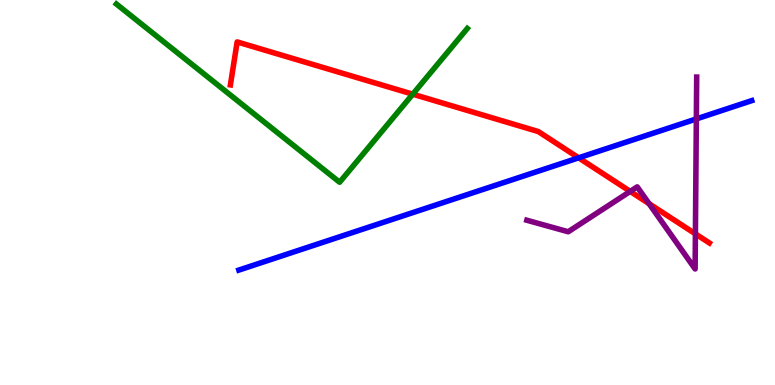[{'lines': ['blue', 'red'], 'intersections': [{'x': 7.47, 'y': 5.9}]}, {'lines': ['green', 'red'], 'intersections': [{'x': 5.33, 'y': 7.55}]}, {'lines': ['purple', 'red'], 'intersections': [{'x': 8.13, 'y': 5.03}, {'x': 8.38, 'y': 4.71}, {'x': 8.97, 'y': 3.93}]}, {'lines': ['blue', 'green'], 'intersections': []}, {'lines': ['blue', 'purple'], 'intersections': [{'x': 8.99, 'y': 6.91}]}, {'lines': ['green', 'purple'], 'intersections': []}]